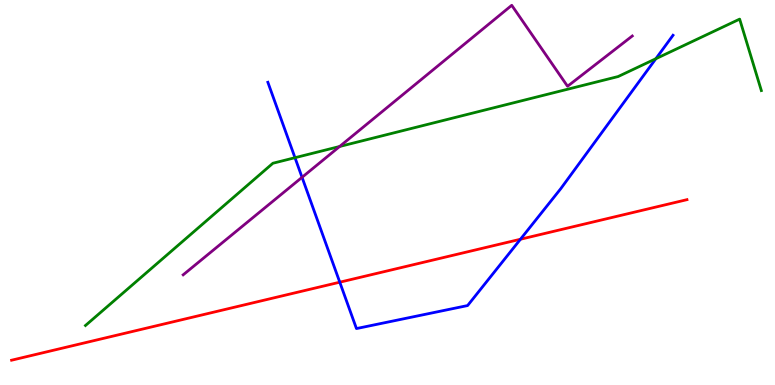[{'lines': ['blue', 'red'], 'intersections': [{'x': 4.38, 'y': 2.67}, {'x': 6.72, 'y': 3.79}]}, {'lines': ['green', 'red'], 'intersections': []}, {'lines': ['purple', 'red'], 'intersections': []}, {'lines': ['blue', 'green'], 'intersections': [{'x': 3.81, 'y': 5.9}, {'x': 8.46, 'y': 8.47}]}, {'lines': ['blue', 'purple'], 'intersections': [{'x': 3.9, 'y': 5.39}]}, {'lines': ['green', 'purple'], 'intersections': [{'x': 4.38, 'y': 6.2}]}]